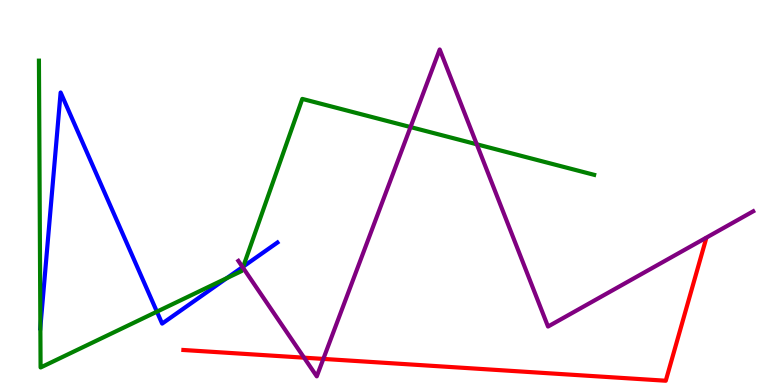[{'lines': ['blue', 'red'], 'intersections': []}, {'lines': ['green', 'red'], 'intersections': []}, {'lines': ['purple', 'red'], 'intersections': [{'x': 3.92, 'y': 0.71}, {'x': 4.17, 'y': 0.678}]}, {'lines': ['blue', 'green'], 'intersections': [{'x': 0.521, 'y': 1.49}, {'x': 2.02, 'y': 1.9}, {'x': 2.93, 'y': 2.78}, {'x': 3.14, 'y': 3.08}]}, {'lines': ['blue', 'purple'], 'intersections': [{'x': 3.13, 'y': 3.06}]}, {'lines': ['green', 'purple'], 'intersections': [{'x': 3.13, 'y': 3.05}, {'x': 5.3, 'y': 6.7}, {'x': 6.15, 'y': 6.25}]}]